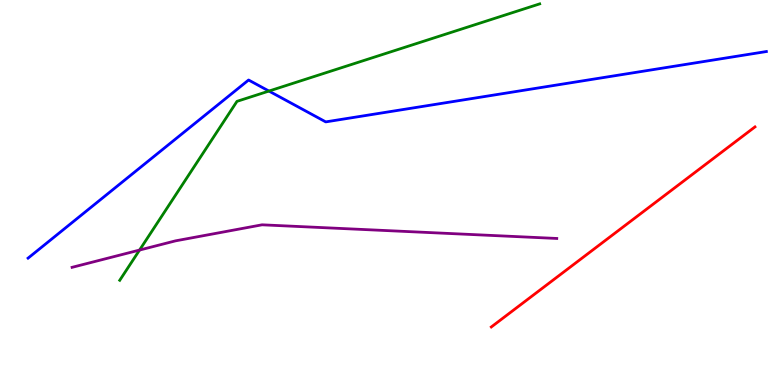[{'lines': ['blue', 'red'], 'intersections': []}, {'lines': ['green', 'red'], 'intersections': []}, {'lines': ['purple', 'red'], 'intersections': []}, {'lines': ['blue', 'green'], 'intersections': [{'x': 3.47, 'y': 7.63}]}, {'lines': ['blue', 'purple'], 'intersections': []}, {'lines': ['green', 'purple'], 'intersections': [{'x': 1.8, 'y': 3.5}]}]